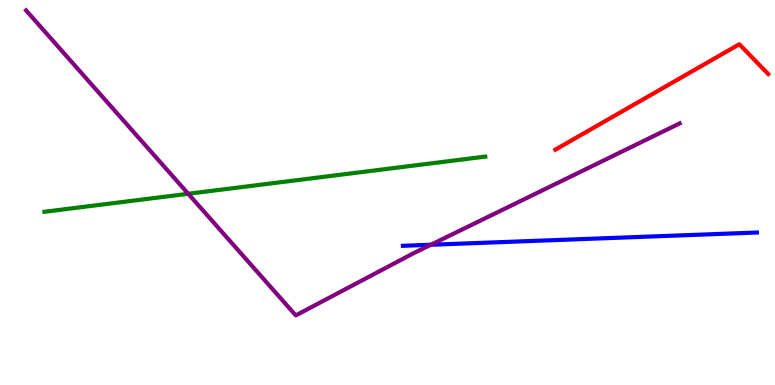[{'lines': ['blue', 'red'], 'intersections': []}, {'lines': ['green', 'red'], 'intersections': []}, {'lines': ['purple', 'red'], 'intersections': []}, {'lines': ['blue', 'green'], 'intersections': []}, {'lines': ['blue', 'purple'], 'intersections': [{'x': 5.56, 'y': 3.64}]}, {'lines': ['green', 'purple'], 'intersections': [{'x': 2.43, 'y': 4.97}]}]